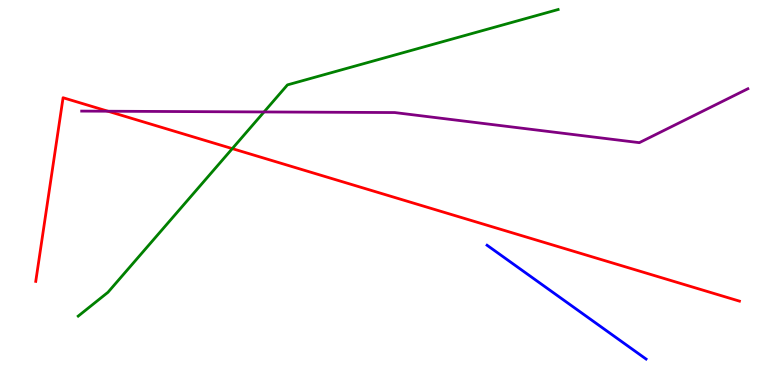[{'lines': ['blue', 'red'], 'intersections': []}, {'lines': ['green', 'red'], 'intersections': [{'x': 3.0, 'y': 6.14}]}, {'lines': ['purple', 'red'], 'intersections': [{'x': 1.39, 'y': 7.11}]}, {'lines': ['blue', 'green'], 'intersections': []}, {'lines': ['blue', 'purple'], 'intersections': []}, {'lines': ['green', 'purple'], 'intersections': [{'x': 3.41, 'y': 7.09}]}]